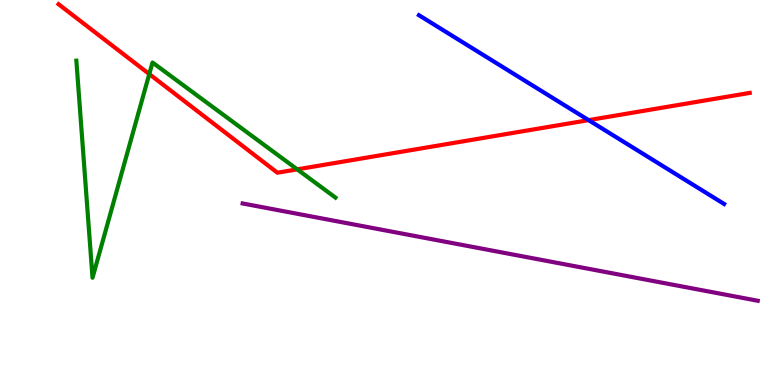[{'lines': ['blue', 'red'], 'intersections': [{'x': 7.59, 'y': 6.88}]}, {'lines': ['green', 'red'], 'intersections': [{'x': 1.93, 'y': 8.08}, {'x': 3.84, 'y': 5.6}]}, {'lines': ['purple', 'red'], 'intersections': []}, {'lines': ['blue', 'green'], 'intersections': []}, {'lines': ['blue', 'purple'], 'intersections': []}, {'lines': ['green', 'purple'], 'intersections': []}]